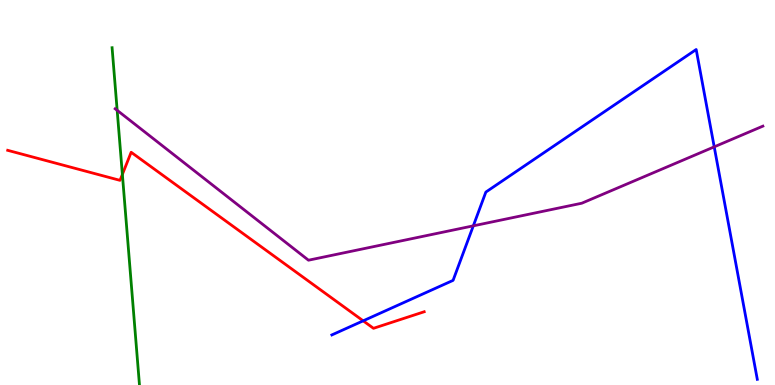[{'lines': ['blue', 'red'], 'intersections': [{'x': 4.69, 'y': 1.67}]}, {'lines': ['green', 'red'], 'intersections': [{'x': 1.58, 'y': 5.47}]}, {'lines': ['purple', 'red'], 'intersections': []}, {'lines': ['blue', 'green'], 'intersections': []}, {'lines': ['blue', 'purple'], 'intersections': [{'x': 6.11, 'y': 4.13}, {'x': 9.22, 'y': 6.19}]}, {'lines': ['green', 'purple'], 'intersections': [{'x': 1.51, 'y': 7.13}]}]